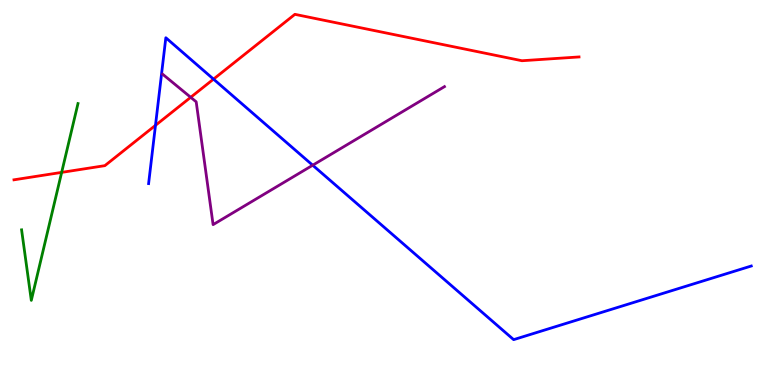[{'lines': ['blue', 'red'], 'intersections': [{'x': 2.01, 'y': 6.74}, {'x': 2.76, 'y': 7.94}]}, {'lines': ['green', 'red'], 'intersections': [{'x': 0.796, 'y': 5.52}]}, {'lines': ['purple', 'red'], 'intersections': [{'x': 2.46, 'y': 7.47}]}, {'lines': ['blue', 'green'], 'intersections': []}, {'lines': ['blue', 'purple'], 'intersections': [{'x': 4.03, 'y': 5.71}]}, {'lines': ['green', 'purple'], 'intersections': []}]